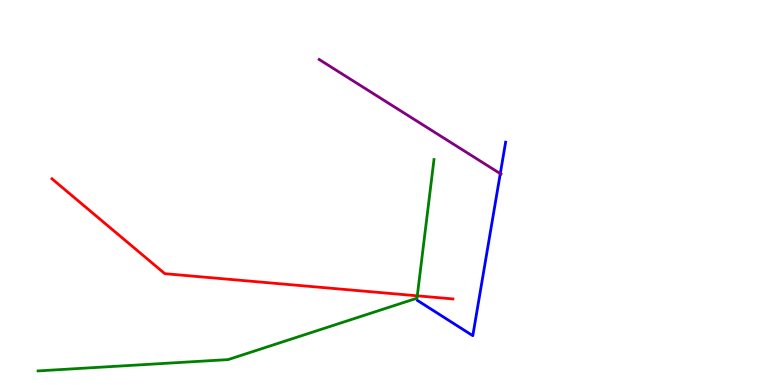[{'lines': ['blue', 'red'], 'intersections': []}, {'lines': ['green', 'red'], 'intersections': [{'x': 5.38, 'y': 2.32}]}, {'lines': ['purple', 'red'], 'intersections': []}, {'lines': ['blue', 'green'], 'intersections': []}, {'lines': ['blue', 'purple'], 'intersections': [{'x': 6.46, 'y': 5.49}]}, {'lines': ['green', 'purple'], 'intersections': []}]